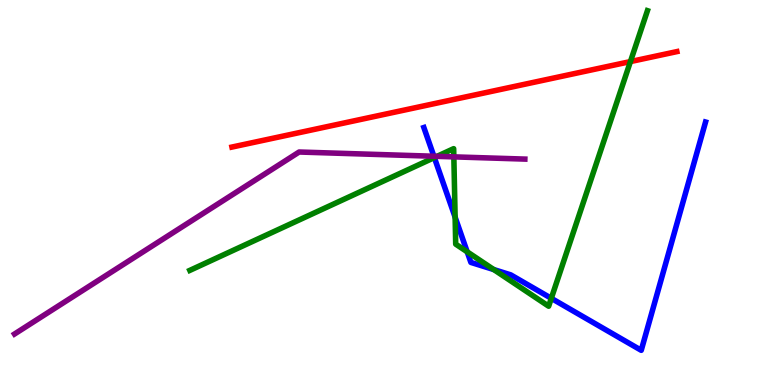[{'lines': ['blue', 'red'], 'intersections': []}, {'lines': ['green', 'red'], 'intersections': [{'x': 8.13, 'y': 8.4}]}, {'lines': ['purple', 'red'], 'intersections': []}, {'lines': ['blue', 'green'], 'intersections': [{'x': 5.6, 'y': 5.91}, {'x': 5.87, 'y': 4.36}, {'x': 6.03, 'y': 3.46}, {'x': 6.37, 'y': 3.0}, {'x': 7.11, 'y': 2.25}]}, {'lines': ['blue', 'purple'], 'intersections': [{'x': 5.6, 'y': 5.94}]}, {'lines': ['green', 'purple'], 'intersections': [{'x': 5.64, 'y': 5.94}, {'x': 5.86, 'y': 5.93}]}]